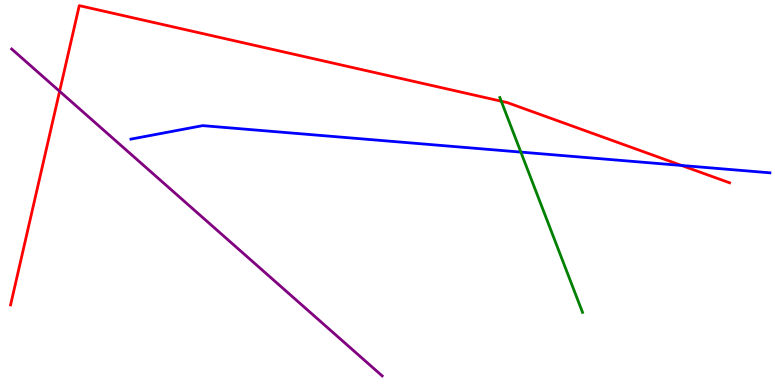[{'lines': ['blue', 'red'], 'intersections': [{'x': 8.79, 'y': 5.7}]}, {'lines': ['green', 'red'], 'intersections': [{'x': 6.47, 'y': 7.37}]}, {'lines': ['purple', 'red'], 'intersections': [{'x': 0.769, 'y': 7.63}]}, {'lines': ['blue', 'green'], 'intersections': [{'x': 6.72, 'y': 6.05}]}, {'lines': ['blue', 'purple'], 'intersections': []}, {'lines': ['green', 'purple'], 'intersections': []}]